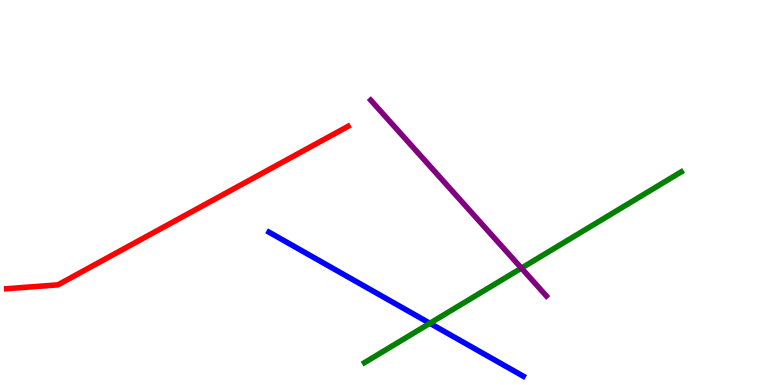[{'lines': ['blue', 'red'], 'intersections': []}, {'lines': ['green', 'red'], 'intersections': []}, {'lines': ['purple', 'red'], 'intersections': []}, {'lines': ['blue', 'green'], 'intersections': [{'x': 5.55, 'y': 1.6}]}, {'lines': ['blue', 'purple'], 'intersections': []}, {'lines': ['green', 'purple'], 'intersections': [{'x': 6.73, 'y': 3.04}]}]